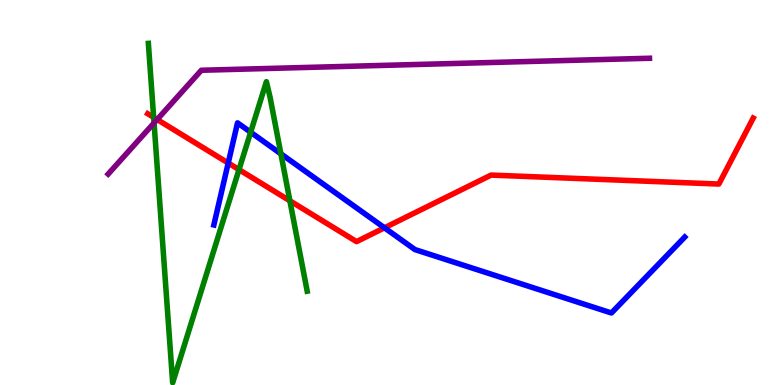[{'lines': ['blue', 'red'], 'intersections': [{'x': 2.94, 'y': 5.77}, {'x': 4.96, 'y': 4.08}]}, {'lines': ['green', 'red'], 'intersections': [{'x': 1.98, 'y': 6.95}, {'x': 3.08, 'y': 5.59}, {'x': 3.74, 'y': 4.78}]}, {'lines': ['purple', 'red'], 'intersections': [{'x': 2.03, 'y': 6.9}]}, {'lines': ['blue', 'green'], 'intersections': [{'x': 3.23, 'y': 6.57}, {'x': 3.62, 'y': 6.0}]}, {'lines': ['blue', 'purple'], 'intersections': []}, {'lines': ['green', 'purple'], 'intersections': [{'x': 1.99, 'y': 6.81}]}]